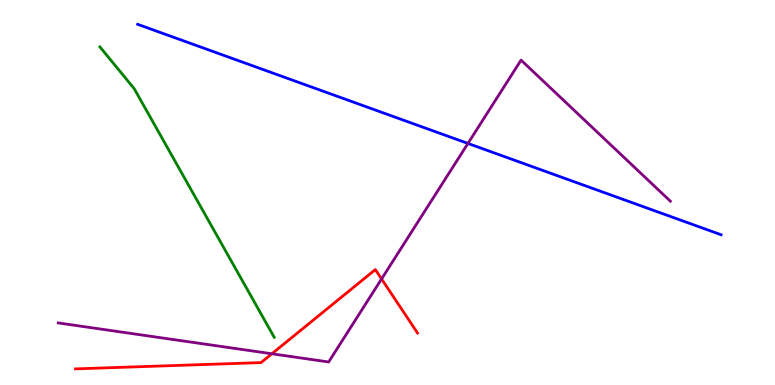[{'lines': ['blue', 'red'], 'intersections': []}, {'lines': ['green', 'red'], 'intersections': []}, {'lines': ['purple', 'red'], 'intersections': [{'x': 3.51, 'y': 0.811}, {'x': 4.92, 'y': 2.75}]}, {'lines': ['blue', 'green'], 'intersections': []}, {'lines': ['blue', 'purple'], 'intersections': [{'x': 6.04, 'y': 6.27}]}, {'lines': ['green', 'purple'], 'intersections': []}]